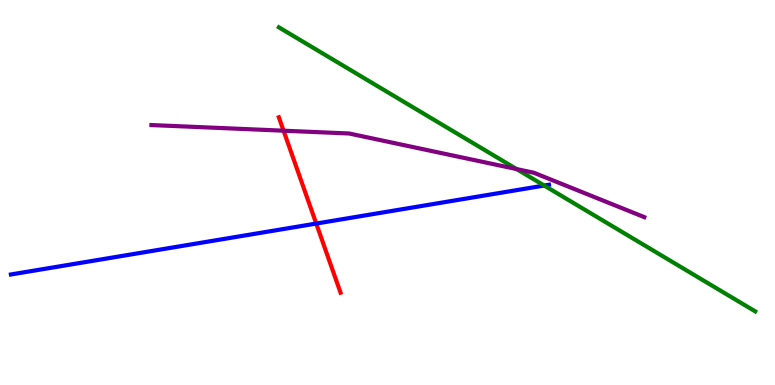[{'lines': ['blue', 'red'], 'intersections': [{'x': 4.08, 'y': 4.19}]}, {'lines': ['green', 'red'], 'intersections': []}, {'lines': ['purple', 'red'], 'intersections': [{'x': 3.66, 'y': 6.61}]}, {'lines': ['blue', 'green'], 'intersections': [{'x': 7.02, 'y': 5.18}]}, {'lines': ['blue', 'purple'], 'intersections': []}, {'lines': ['green', 'purple'], 'intersections': [{'x': 6.67, 'y': 5.61}]}]